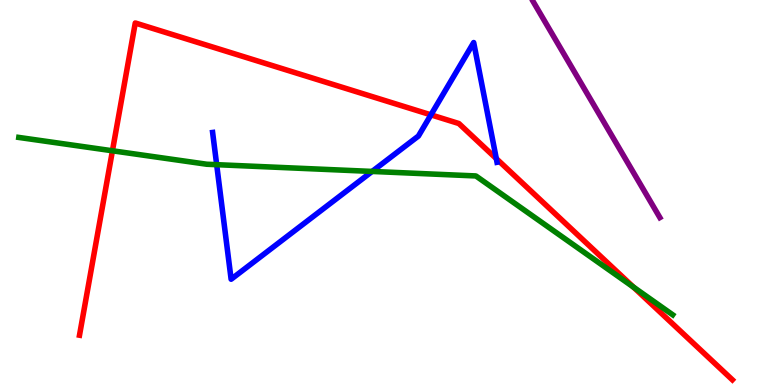[{'lines': ['blue', 'red'], 'intersections': [{'x': 5.56, 'y': 7.02}, {'x': 6.4, 'y': 5.88}]}, {'lines': ['green', 'red'], 'intersections': [{'x': 1.45, 'y': 6.08}, {'x': 8.17, 'y': 2.54}]}, {'lines': ['purple', 'red'], 'intersections': []}, {'lines': ['blue', 'green'], 'intersections': [{'x': 2.8, 'y': 5.72}, {'x': 4.8, 'y': 5.55}]}, {'lines': ['blue', 'purple'], 'intersections': []}, {'lines': ['green', 'purple'], 'intersections': []}]